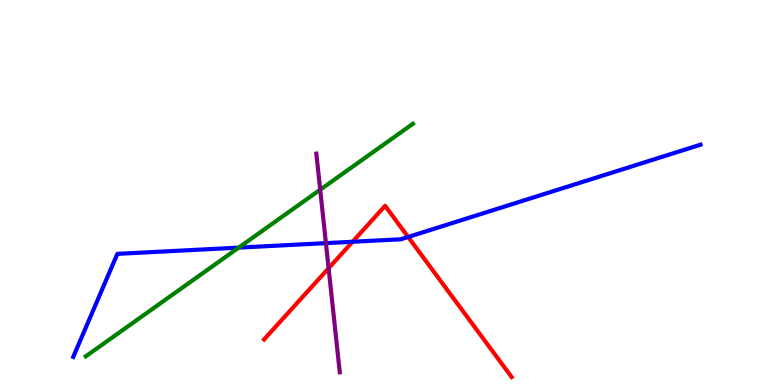[{'lines': ['blue', 'red'], 'intersections': [{'x': 4.55, 'y': 3.72}, {'x': 5.27, 'y': 3.84}]}, {'lines': ['green', 'red'], 'intersections': []}, {'lines': ['purple', 'red'], 'intersections': [{'x': 4.24, 'y': 3.03}]}, {'lines': ['blue', 'green'], 'intersections': [{'x': 3.08, 'y': 3.57}]}, {'lines': ['blue', 'purple'], 'intersections': [{'x': 4.21, 'y': 3.68}]}, {'lines': ['green', 'purple'], 'intersections': [{'x': 4.13, 'y': 5.07}]}]